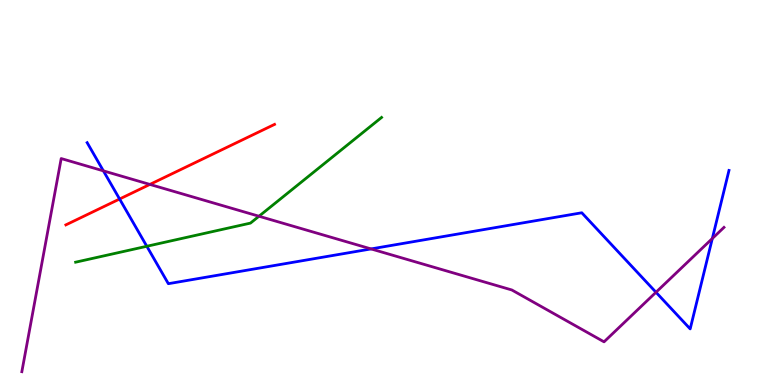[{'lines': ['blue', 'red'], 'intersections': [{'x': 1.54, 'y': 4.83}]}, {'lines': ['green', 'red'], 'intersections': []}, {'lines': ['purple', 'red'], 'intersections': [{'x': 1.93, 'y': 5.21}]}, {'lines': ['blue', 'green'], 'intersections': [{'x': 1.89, 'y': 3.6}]}, {'lines': ['blue', 'purple'], 'intersections': [{'x': 1.33, 'y': 5.56}, {'x': 4.79, 'y': 3.53}, {'x': 8.46, 'y': 2.41}, {'x': 9.19, 'y': 3.8}]}, {'lines': ['green', 'purple'], 'intersections': [{'x': 3.34, 'y': 4.38}]}]